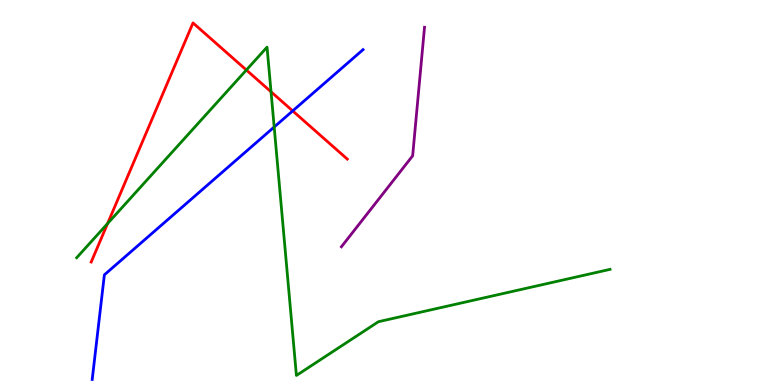[{'lines': ['blue', 'red'], 'intersections': [{'x': 3.78, 'y': 7.12}]}, {'lines': ['green', 'red'], 'intersections': [{'x': 1.39, 'y': 4.19}, {'x': 3.18, 'y': 8.18}, {'x': 3.5, 'y': 7.62}]}, {'lines': ['purple', 'red'], 'intersections': []}, {'lines': ['blue', 'green'], 'intersections': [{'x': 3.54, 'y': 6.7}]}, {'lines': ['blue', 'purple'], 'intersections': []}, {'lines': ['green', 'purple'], 'intersections': []}]